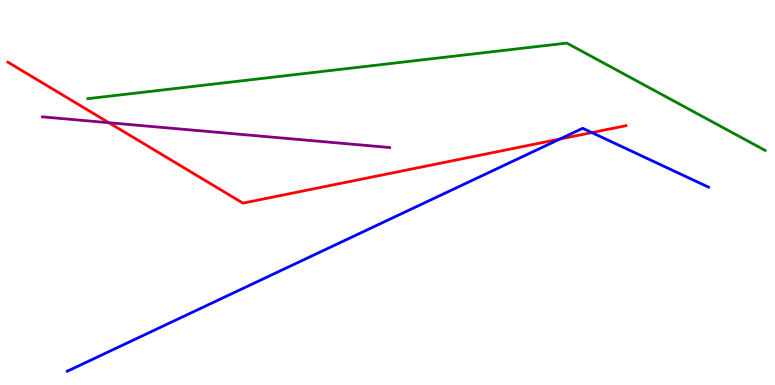[{'lines': ['blue', 'red'], 'intersections': [{'x': 7.22, 'y': 6.39}, {'x': 7.64, 'y': 6.56}]}, {'lines': ['green', 'red'], 'intersections': []}, {'lines': ['purple', 'red'], 'intersections': [{'x': 1.41, 'y': 6.81}]}, {'lines': ['blue', 'green'], 'intersections': []}, {'lines': ['blue', 'purple'], 'intersections': []}, {'lines': ['green', 'purple'], 'intersections': []}]